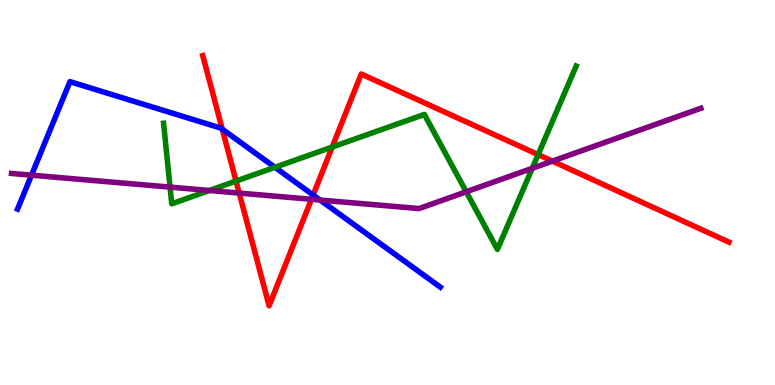[{'lines': ['blue', 'red'], 'intersections': [{'x': 2.87, 'y': 6.65}, {'x': 4.04, 'y': 4.94}]}, {'lines': ['green', 'red'], 'intersections': [{'x': 3.05, 'y': 5.3}, {'x': 4.29, 'y': 6.18}, {'x': 6.94, 'y': 5.98}]}, {'lines': ['purple', 'red'], 'intersections': [{'x': 3.09, 'y': 4.99}, {'x': 4.02, 'y': 4.82}, {'x': 7.13, 'y': 5.82}]}, {'lines': ['blue', 'green'], 'intersections': [{'x': 3.55, 'y': 5.65}]}, {'lines': ['blue', 'purple'], 'intersections': [{'x': 0.406, 'y': 5.45}, {'x': 4.13, 'y': 4.8}]}, {'lines': ['green', 'purple'], 'intersections': [{'x': 2.19, 'y': 5.14}, {'x': 2.7, 'y': 5.05}, {'x': 6.02, 'y': 5.02}, {'x': 6.87, 'y': 5.63}]}]